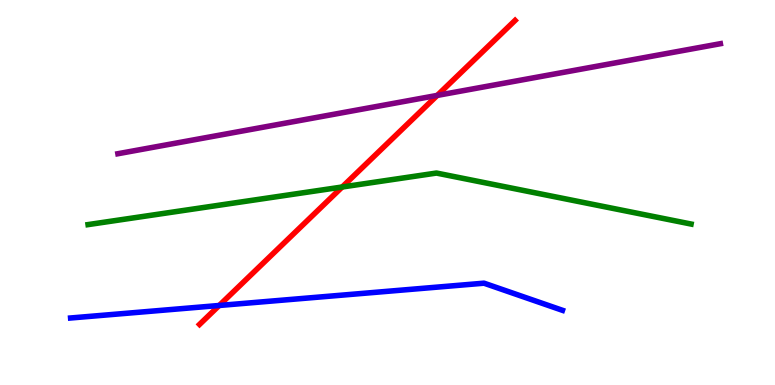[{'lines': ['blue', 'red'], 'intersections': [{'x': 2.83, 'y': 2.07}]}, {'lines': ['green', 'red'], 'intersections': [{'x': 4.42, 'y': 5.14}]}, {'lines': ['purple', 'red'], 'intersections': [{'x': 5.64, 'y': 7.52}]}, {'lines': ['blue', 'green'], 'intersections': []}, {'lines': ['blue', 'purple'], 'intersections': []}, {'lines': ['green', 'purple'], 'intersections': []}]